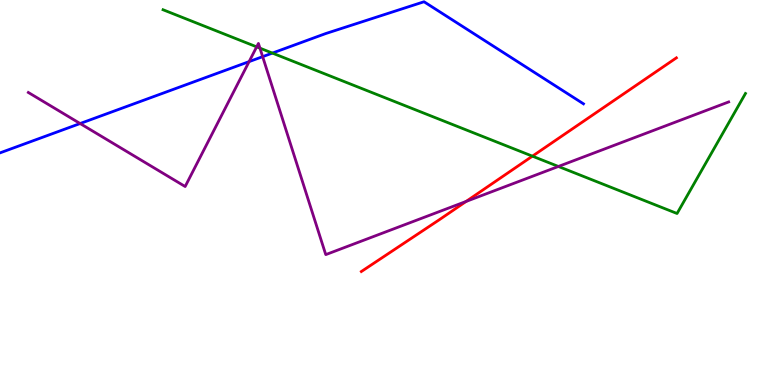[{'lines': ['blue', 'red'], 'intersections': []}, {'lines': ['green', 'red'], 'intersections': [{'x': 6.87, 'y': 5.94}]}, {'lines': ['purple', 'red'], 'intersections': [{'x': 6.01, 'y': 4.77}]}, {'lines': ['blue', 'green'], 'intersections': [{'x': 3.51, 'y': 8.62}]}, {'lines': ['blue', 'purple'], 'intersections': [{'x': 1.03, 'y': 6.79}, {'x': 3.21, 'y': 8.4}, {'x': 3.39, 'y': 8.53}]}, {'lines': ['green', 'purple'], 'intersections': [{'x': 3.31, 'y': 8.78}, {'x': 3.35, 'y': 8.75}, {'x': 7.21, 'y': 5.68}]}]